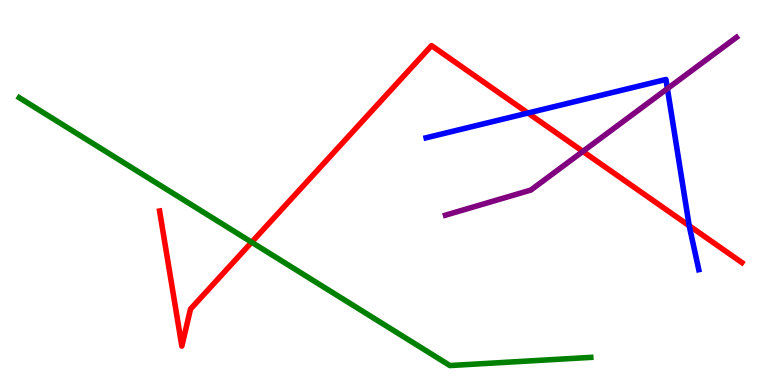[{'lines': ['blue', 'red'], 'intersections': [{'x': 6.81, 'y': 7.06}, {'x': 8.89, 'y': 4.14}]}, {'lines': ['green', 'red'], 'intersections': [{'x': 3.25, 'y': 3.71}]}, {'lines': ['purple', 'red'], 'intersections': [{'x': 7.52, 'y': 6.07}]}, {'lines': ['blue', 'green'], 'intersections': []}, {'lines': ['blue', 'purple'], 'intersections': [{'x': 8.61, 'y': 7.7}]}, {'lines': ['green', 'purple'], 'intersections': []}]